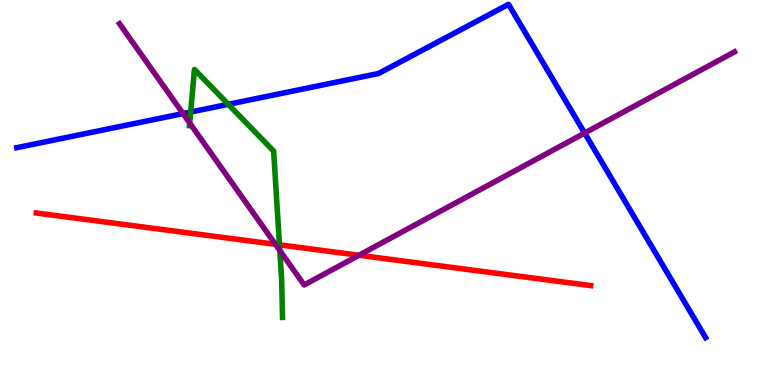[{'lines': ['blue', 'red'], 'intersections': []}, {'lines': ['green', 'red'], 'intersections': [{'x': 3.61, 'y': 3.64}]}, {'lines': ['purple', 'red'], 'intersections': [{'x': 3.55, 'y': 3.65}, {'x': 4.63, 'y': 3.37}]}, {'lines': ['blue', 'green'], 'intersections': [{'x': 2.46, 'y': 7.09}, {'x': 2.95, 'y': 7.29}]}, {'lines': ['blue', 'purple'], 'intersections': [{'x': 2.36, 'y': 7.05}, {'x': 7.54, 'y': 6.54}]}, {'lines': ['green', 'purple'], 'intersections': [{'x': 2.45, 'y': 6.8}, {'x': 3.61, 'y': 3.49}]}]